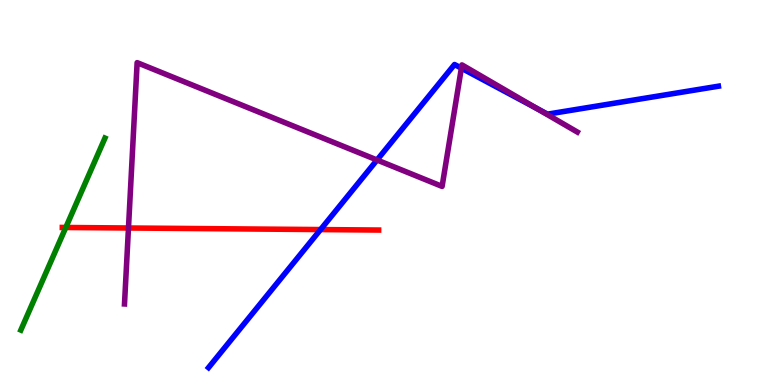[{'lines': ['blue', 'red'], 'intersections': [{'x': 4.14, 'y': 4.04}]}, {'lines': ['green', 'red'], 'intersections': [{'x': 0.849, 'y': 4.09}]}, {'lines': ['purple', 'red'], 'intersections': [{'x': 1.66, 'y': 4.08}]}, {'lines': ['blue', 'green'], 'intersections': []}, {'lines': ['blue', 'purple'], 'intersections': [{'x': 4.86, 'y': 5.84}, {'x': 5.95, 'y': 8.23}, {'x': 6.92, 'y': 7.18}]}, {'lines': ['green', 'purple'], 'intersections': []}]